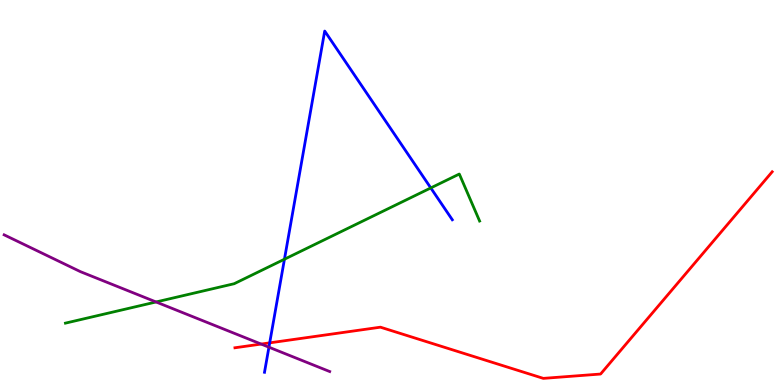[{'lines': ['blue', 'red'], 'intersections': [{'x': 3.48, 'y': 1.09}]}, {'lines': ['green', 'red'], 'intersections': []}, {'lines': ['purple', 'red'], 'intersections': [{'x': 3.37, 'y': 1.06}]}, {'lines': ['blue', 'green'], 'intersections': [{'x': 3.67, 'y': 3.27}, {'x': 5.56, 'y': 5.12}]}, {'lines': ['blue', 'purple'], 'intersections': [{'x': 3.47, 'y': 0.982}]}, {'lines': ['green', 'purple'], 'intersections': [{'x': 2.01, 'y': 2.16}]}]